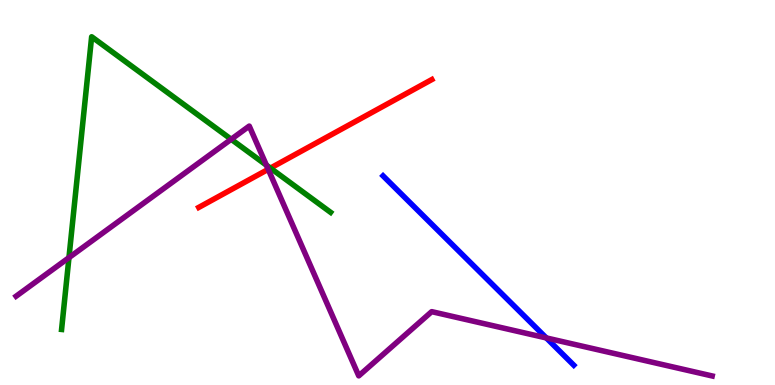[{'lines': ['blue', 'red'], 'intersections': []}, {'lines': ['green', 'red'], 'intersections': [{'x': 3.49, 'y': 5.63}]}, {'lines': ['purple', 'red'], 'intersections': [{'x': 3.46, 'y': 5.6}]}, {'lines': ['blue', 'green'], 'intersections': []}, {'lines': ['blue', 'purple'], 'intersections': [{'x': 7.05, 'y': 1.22}]}, {'lines': ['green', 'purple'], 'intersections': [{'x': 0.89, 'y': 3.31}, {'x': 2.98, 'y': 6.38}, {'x': 3.44, 'y': 5.71}]}]